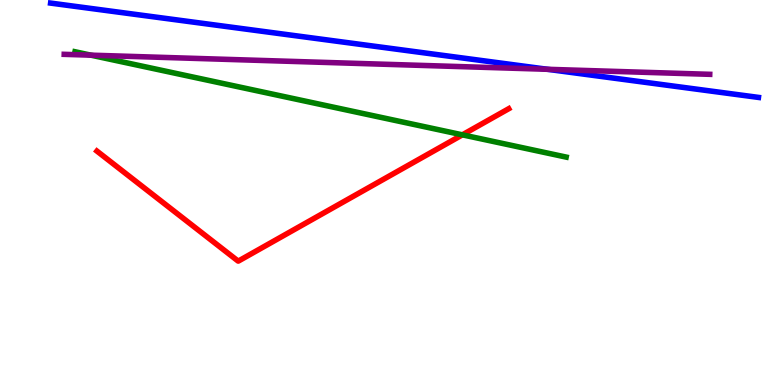[{'lines': ['blue', 'red'], 'intersections': []}, {'lines': ['green', 'red'], 'intersections': [{'x': 5.97, 'y': 6.5}]}, {'lines': ['purple', 'red'], 'intersections': []}, {'lines': ['blue', 'green'], 'intersections': []}, {'lines': ['blue', 'purple'], 'intersections': [{'x': 7.07, 'y': 8.2}]}, {'lines': ['green', 'purple'], 'intersections': [{'x': 1.17, 'y': 8.57}]}]